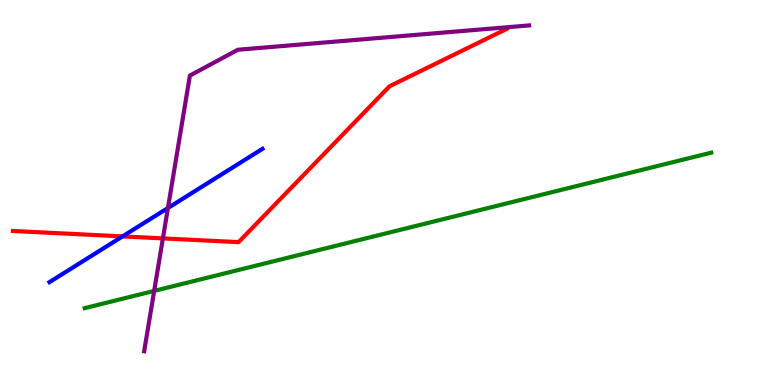[{'lines': ['blue', 'red'], 'intersections': [{'x': 1.58, 'y': 3.86}]}, {'lines': ['green', 'red'], 'intersections': []}, {'lines': ['purple', 'red'], 'intersections': [{'x': 2.1, 'y': 3.81}]}, {'lines': ['blue', 'green'], 'intersections': []}, {'lines': ['blue', 'purple'], 'intersections': [{'x': 2.17, 'y': 4.6}]}, {'lines': ['green', 'purple'], 'intersections': [{'x': 1.99, 'y': 2.44}]}]